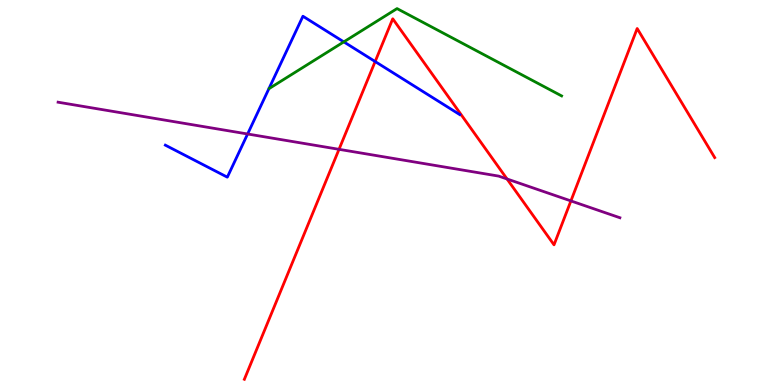[{'lines': ['blue', 'red'], 'intersections': [{'x': 4.84, 'y': 8.4}]}, {'lines': ['green', 'red'], 'intersections': []}, {'lines': ['purple', 'red'], 'intersections': [{'x': 4.37, 'y': 6.12}, {'x': 6.54, 'y': 5.35}, {'x': 7.37, 'y': 4.78}]}, {'lines': ['blue', 'green'], 'intersections': [{'x': 4.44, 'y': 8.91}]}, {'lines': ['blue', 'purple'], 'intersections': [{'x': 3.2, 'y': 6.52}]}, {'lines': ['green', 'purple'], 'intersections': []}]